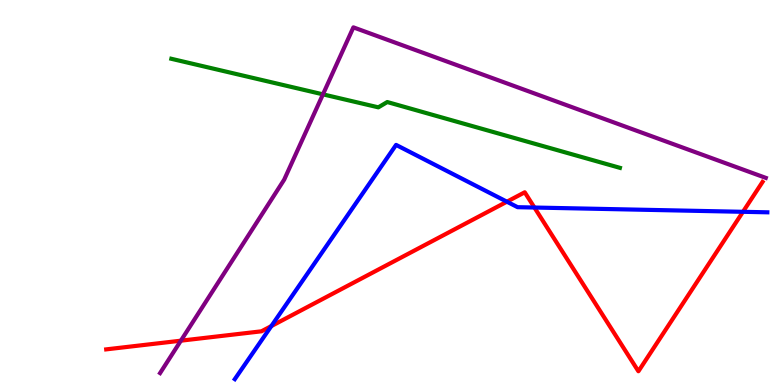[{'lines': ['blue', 'red'], 'intersections': [{'x': 3.5, 'y': 1.53}, {'x': 6.54, 'y': 4.76}, {'x': 6.9, 'y': 4.61}, {'x': 9.59, 'y': 4.5}]}, {'lines': ['green', 'red'], 'intersections': []}, {'lines': ['purple', 'red'], 'intersections': [{'x': 2.33, 'y': 1.15}]}, {'lines': ['blue', 'green'], 'intersections': []}, {'lines': ['blue', 'purple'], 'intersections': []}, {'lines': ['green', 'purple'], 'intersections': [{'x': 4.17, 'y': 7.55}]}]